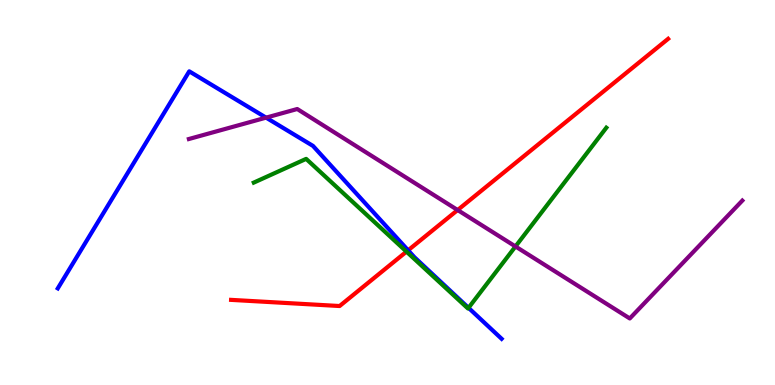[{'lines': ['blue', 'red'], 'intersections': [{'x': 5.27, 'y': 3.5}]}, {'lines': ['green', 'red'], 'intersections': [{'x': 5.24, 'y': 3.46}]}, {'lines': ['purple', 'red'], 'intersections': [{'x': 5.9, 'y': 4.54}]}, {'lines': ['blue', 'green'], 'intersections': [{'x': 6.05, 'y': 2.0}]}, {'lines': ['blue', 'purple'], 'intersections': [{'x': 3.43, 'y': 6.94}]}, {'lines': ['green', 'purple'], 'intersections': [{'x': 6.65, 'y': 3.6}]}]